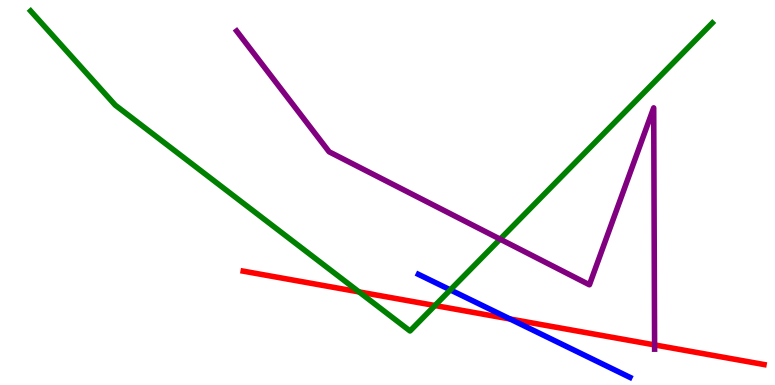[{'lines': ['blue', 'red'], 'intersections': [{'x': 6.58, 'y': 1.71}]}, {'lines': ['green', 'red'], 'intersections': [{'x': 4.63, 'y': 2.42}, {'x': 5.61, 'y': 2.06}]}, {'lines': ['purple', 'red'], 'intersections': [{'x': 8.45, 'y': 1.04}]}, {'lines': ['blue', 'green'], 'intersections': [{'x': 5.81, 'y': 2.47}]}, {'lines': ['blue', 'purple'], 'intersections': []}, {'lines': ['green', 'purple'], 'intersections': [{'x': 6.45, 'y': 3.79}]}]